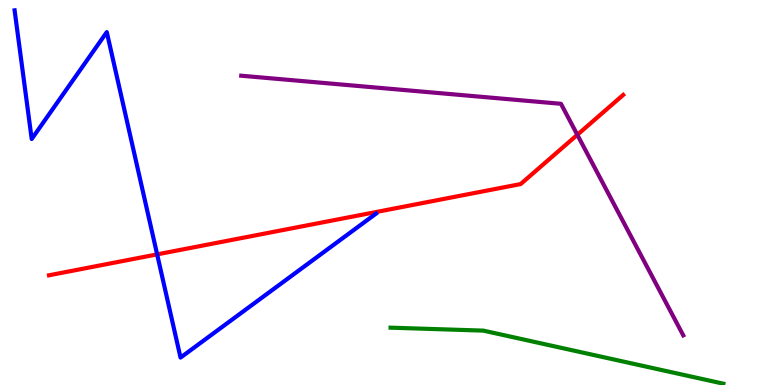[{'lines': ['blue', 'red'], 'intersections': [{'x': 2.03, 'y': 3.39}]}, {'lines': ['green', 'red'], 'intersections': []}, {'lines': ['purple', 'red'], 'intersections': [{'x': 7.45, 'y': 6.5}]}, {'lines': ['blue', 'green'], 'intersections': []}, {'lines': ['blue', 'purple'], 'intersections': []}, {'lines': ['green', 'purple'], 'intersections': []}]